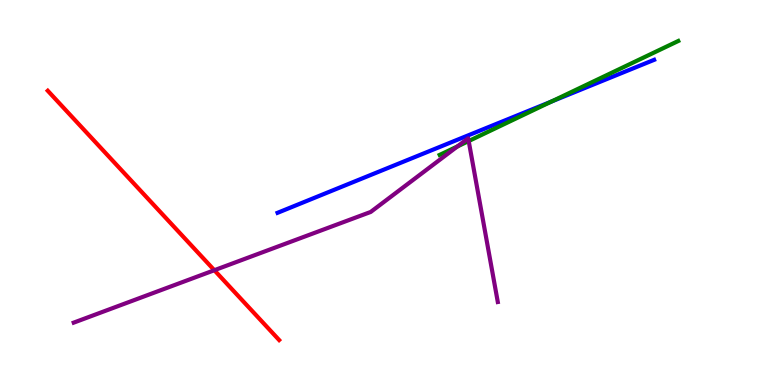[{'lines': ['blue', 'red'], 'intersections': []}, {'lines': ['green', 'red'], 'intersections': []}, {'lines': ['purple', 'red'], 'intersections': [{'x': 2.77, 'y': 2.98}]}, {'lines': ['blue', 'green'], 'intersections': [{'x': 7.11, 'y': 7.36}]}, {'lines': ['blue', 'purple'], 'intersections': []}, {'lines': ['green', 'purple'], 'intersections': [{'x': 5.9, 'y': 6.2}, {'x': 6.05, 'y': 6.34}]}]